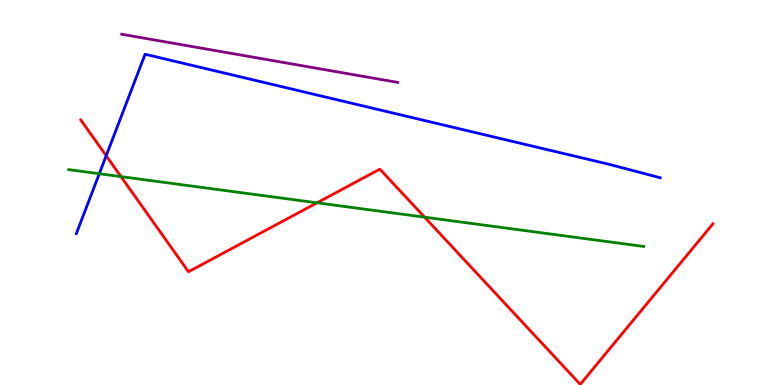[{'lines': ['blue', 'red'], 'intersections': [{'x': 1.37, 'y': 5.95}]}, {'lines': ['green', 'red'], 'intersections': [{'x': 1.56, 'y': 5.41}, {'x': 4.09, 'y': 4.73}, {'x': 5.48, 'y': 4.36}]}, {'lines': ['purple', 'red'], 'intersections': []}, {'lines': ['blue', 'green'], 'intersections': [{'x': 1.28, 'y': 5.49}]}, {'lines': ['blue', 'purple'], 'intersections': []}, {'lines': ['green', 'purple'], 'intersections': []}]